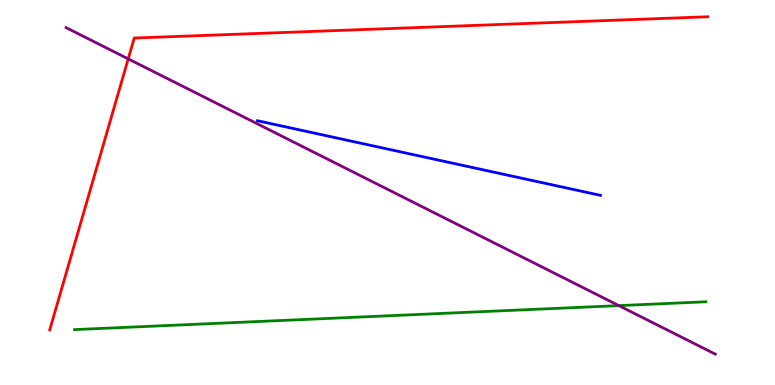[{'lines': ['blue', 'red'], 'intersections': []}, {'lines': ['green', 'red'], 'intersections': []}, {'lines': ['purple', 'red'], 'intersections': [{'x': 1.65, 'y': 8.47}]}, {'lines': ['blue', 'green'], 'intersections': []}, {'lines': ['blue', 'purple'], 'intersections': []}, {'lines': ['green', 'purple'], 'intersections': [{'x': 7.99, 'y': 2.06}]}]